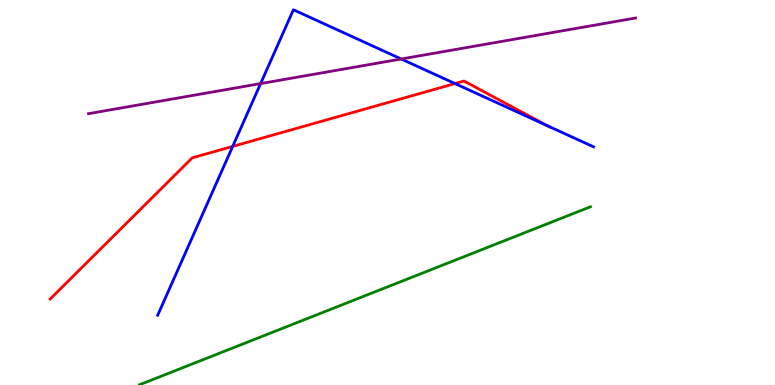[{'lines': ['blue', 'red'], 'intersections': [{'x': 3.0, 'y': 6.2}, {'x': 5.87, 'y': 7.83}, {'x': 7.07, 'y': 6.73}]}, {'lines': ['green', 'red'], 'intersections': []}, {'lines': ['purple', 'red'], 'intersections': []}, {'lines': ['blue', 'green'], 'intersections': []}, {'lines': ['blue', 'purple'], 'intersections': [{'x': 3.36, 'y': 7.83}, {'x': 5.18, 'y': 8.47}]}, {'lines': ['green', 'purple'], 'intersections': []}]